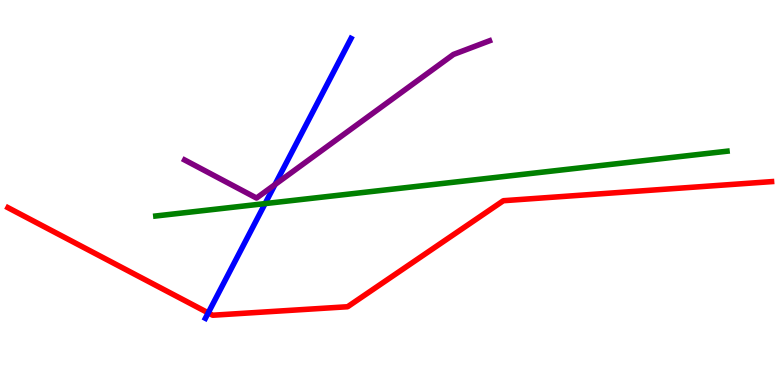[{'lines': ['blue', 'red'], 'intersections': [{'x': 2.69, 'y': 1.87}]}, {'lines': ['green', 'red'], 'intersections': []}, {'lines': ['purple', 'red'], 'intersections': []}, {'lines': ['blue', 'green'], 'intersections': [{'x': 3.42, 'y': 4.71}]}, {'lines': ['blue', 'purple'], 'intersections': [{'x': 3.55, 'y': 5.21}]}, {'lines': ['green', 'purple'], 'intersections': []}]